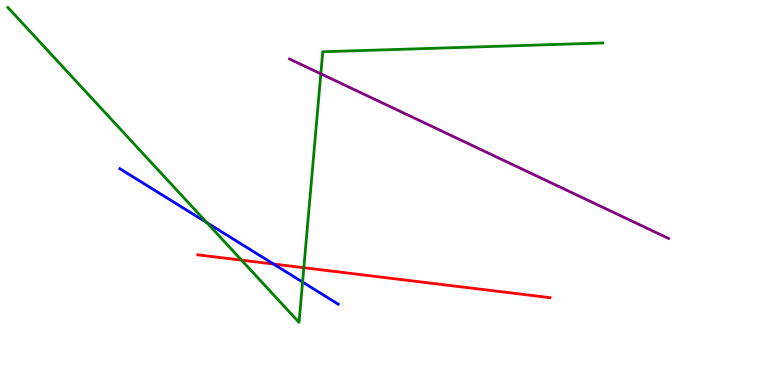[{'lines': ['blue', 'red'], 'intersections': [{'x': 3.53, 'y': 3.14}]}, {'lines': ['green', 'red'], 'intersections': [{'x': 3.12, 'y': 3.24}, {'x': 3.92, 'y': 3.05}]}, {'lines': ['purple', 'red'], 'intersections': []}, {'lines': ['blue', 'green'], 'intersections': [{'x': 2.67, 'y': 4.22}, {'x': 3.9, 'y': 2.67}]}, {'lines': ['blue', 'purple'], 'intersections': []}, {'lines': ['green', 'purple'], 'intersections': [{'x': 4.14, 'y': 8.08}]}]